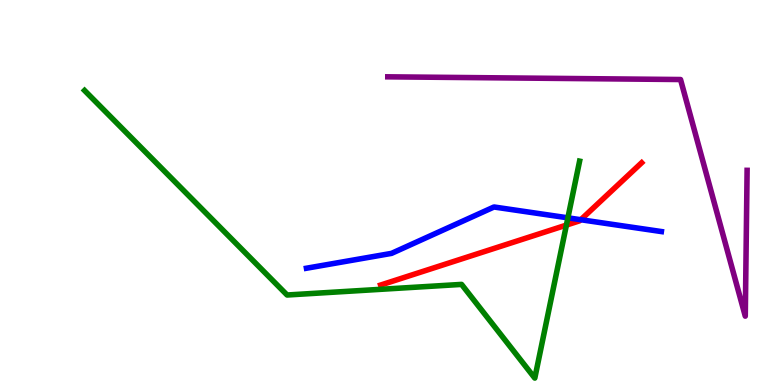[{'lines': ['blue', 'red'], 'intersections': [{'x': 7.49, 'y': 4.29}]}, {'lines': ['green', 'red'], 'intersections': [{'x': 7.31, 'y': 4.15}]}, {'lines': ['purple', 'red'], 'intersections': []}, {'lines': ['blue', 'green'], 'intersections': [{'x': 7.33, 'y': 4.34}]}, {'lines': ['blue', 'purple'], 'intersections': []}, {'lines': ['green', 'purple'], 'intersections': []}]